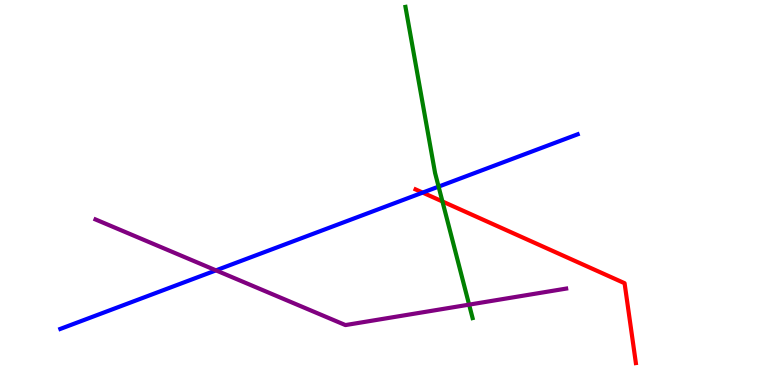[{'lines': ['blue', 'red'], 'intersections': [{'x': 5.45, 'y': 5.0}]}, {'lines': ['green', 'red'], 'intersections': [{'x': 5.71, 'y': 4.77}]}, {'lines': ['purple', 'red'], 'intersections': []}, {'lines': ['blue', 'green'], 'intersections': [{'x': 5.66, 'y': 5.15}]}, {'lines': ['blue', 'purple'], 'intersections': [{'x': 2.79, 'y': 2.98}]}, {'lines': ['green', 'purple'], 'intersections': [{'x': 6.05, 'y': 2.09}]}]